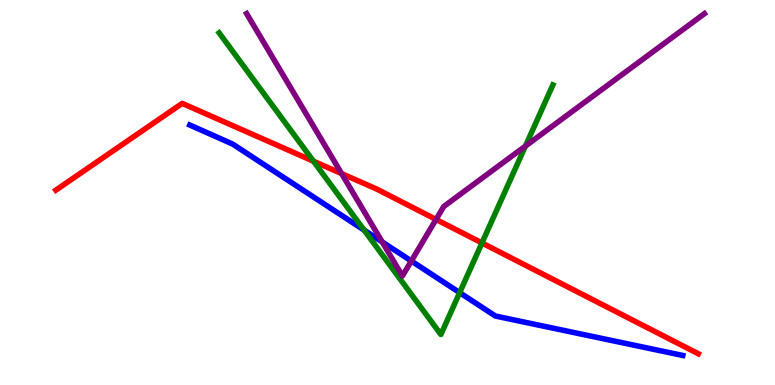[{'lines': ['blue', 'red'], 'intersections': []}, {'lines': ['green', 'red'], 'intersections': [{'x': 4.04, 'y': 5.81}, {'x': 6.22, 'y': 3.69}]}, {'lines': ['purple', 'red'], 'intersections': [{'x': 4.41, 'y': 5.49}, {'x': 5.63, 'y': 4.3}]}, {'lines': ['blue', 'green'], 'intersections': [{'x': 4.7, 'y': 4.02}, {'x': 5.93, 'y': 2.4}]}, {'lines': ['blue', 'purple'], 'intersections': [{'x': 4.93, 'y': 3.72}, {'x': 5.31, 'y': 3.22}]}, {'lines': ['green', 'purple'], 'intersections': [{'x': 6.78, 'y': 6.21}]}]